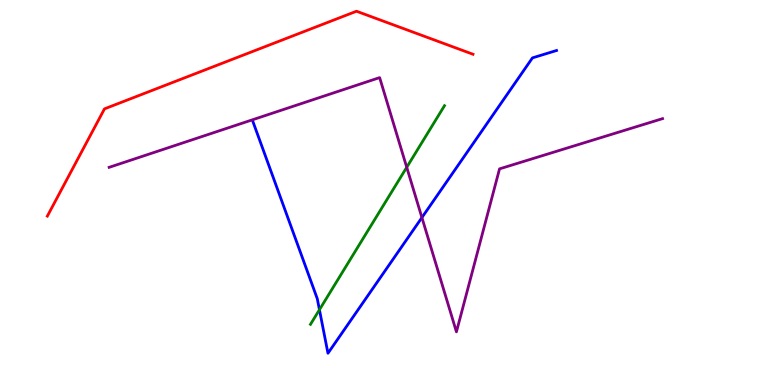[{'lines': ['blue', 'red'], 'intersections': []}, {'lines': ['green', 'red'], 'intersections': []}, {'lines': ['purple', 'red'], 'intersections': []}, {'lines': ['blue', 'green'], 'intersections': [{'x': 4.12, 'y': 1.95}]}, {'lines': ['blue', 'purple'], 'intersections': [{'x': 5.44, 'y': 4.35}]}, {'lines': ['green', 'purple'], 'intersections': [{'x': 5.25, 'y': 5.65}]}]